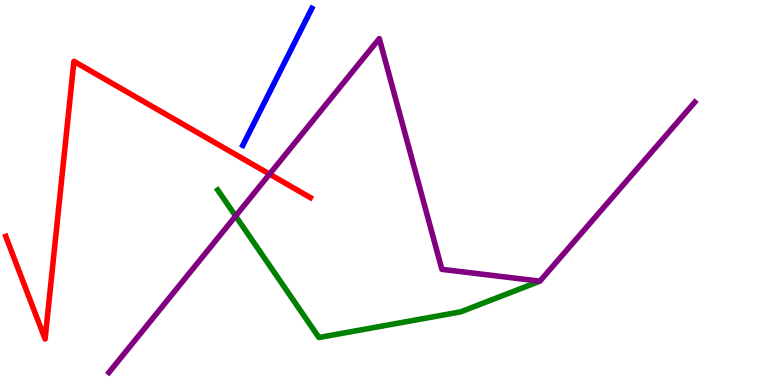[{'lines': ['blue', 'red'], 'intersections': []}, {'lines': ['green', 'red'], 'intersections': []}, {'lines': ['purple', 'red'], 'intersections': [{'x': 3.48, 'y': 5.48}]}, {'lines': ['blue', 'green'], 'intersections': []}, {'lines': ['blue', 'purple'], 'intersections': []}, {'lines': ['green', 'purple'], 'intersections': [{'x': 3.04, 'y': 4.39}]}]